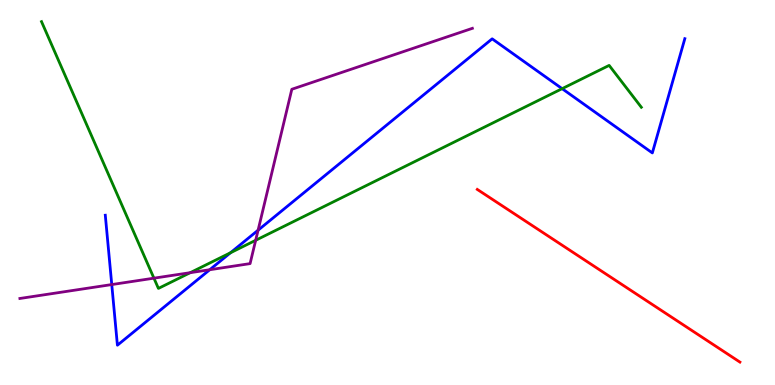[{'lines': ['blue', 'red'], 'intersections': []}, {'lines': ['green', 'red'], 'intersections': []}, {'lines': ['purple', 'red'], 'intersections': []}, {'lines': ['blue', 'green'], 'intersections': [{'x': 2.97, 'y': 3.44}, {'x': 7.25, 'y': 7.7}]}, {'lines': ['blue', 'purple'], 'intersections': [{'x': 1.44, 'y': 2.61}, {'x': 2.71, 'y': 2.99}, {'x': 3.33, 'y': 4.02}]}, {'lines': ['green', 'purple'], 'intersections': [{'x': 1.99, 'y': 2.77}, {'x': 2.45, 'y': 2.92}, {'x': 3.3, 'y': 3.76}]}]